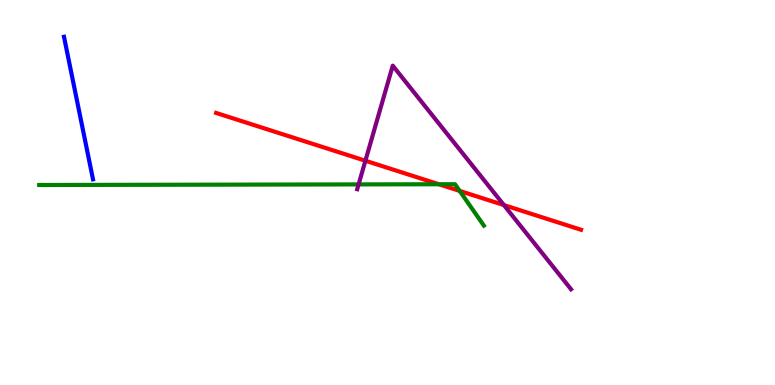[{'lines': ['blue', 'red'], 'intersections': []}, {'lines': ['green', 'red'], 'intersections': [{'x': 5.66, 'y': 5.21}, {'x': 5.93, 'y': 5.04}]}, {'lines': ['purple', 'red'], 'intersections': [{'x': 4.71, 'y': 5.83}, {'x': 6.5, 'y': 4.67}]}, {'lines': ['blue', 'green'], 'intersections': []}, {'lines': ['blue', 'purple'], 'intersections': []}, {'lines': ['green', 'purple'], 'intersections': [{'x': 4.63, 'y': 5.21}]}]